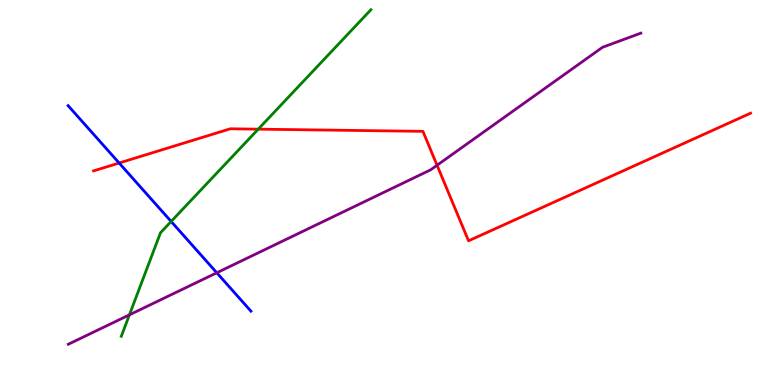[{'lines': ['blue', 'red'], 'intersections': [{'x': 1.54, 'y': 5.77}]}, {'lines': ['green', 'red'], 'intersections': [{'x': 3.33, 'y': 6.65}]}, {'lines': ['purple', 'red'], 'intersections': [{'x': 5.64, 'y': 5.71}]}, {'lines': ['blue', 'green'], 'intersections': [{'x': 2.21, 'y': 4.25}]}, {'lines': ['blue', 'purple'], 'intersections': [{'x': 2.8, 'y': 2.91}]}, {'lines': ['green', 'purple'], 'intersections': [{'x': 1.67, 'y': 1.82}]}]